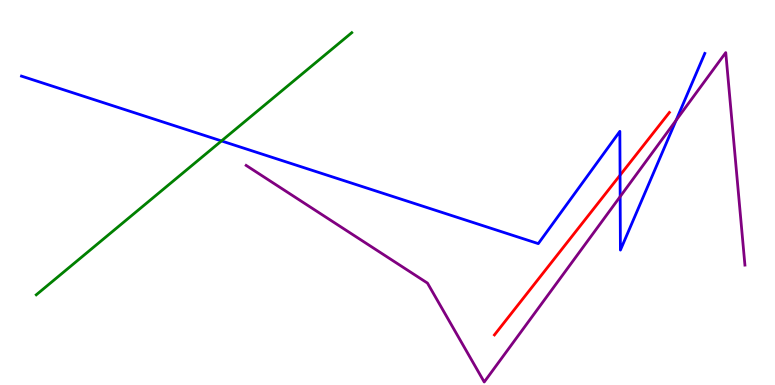[{'lines': ['blue', 'red'], 'intersections': [{'x': 8.0, 'y': 5.45}]}, {'lines': ['green', 'red'], 'intersections': []}, {'lines': ['purple', 'red'], 'intersections': []}, {'lines': ['blue', 'green'], 'intersections': [{'x': 2.86, 'y': 6.34}]}, {'lines': ['blue', 'purple'], 'intersections': [{'x': 8.0, 'y': 4.89}, {'x': 8.72, 'y': 6.88}]}, {'lines': ['green', 'purple'], 'intersections': []}]